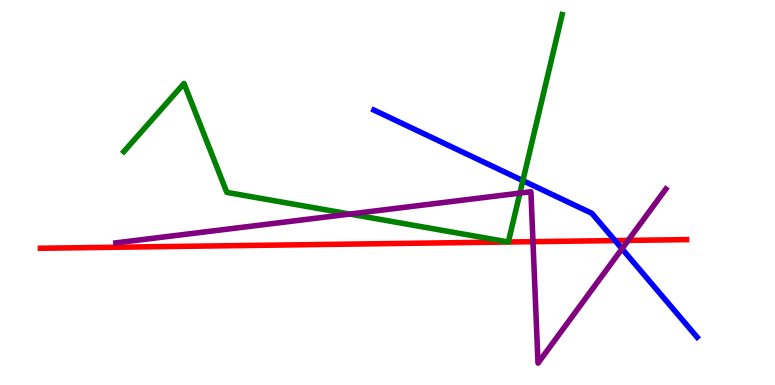[{'lines': ['blue', 'red'], 'intersections': [{'x': 7.94, 'y': 3.75}]}, {'lines': ['green', 'red'], 'intersections': [{'x': 6.56, 'y': 3.71}, {'x': 6.56, 'y': 3.71}]}, {'lines': ['purple', 'red'], 'intersections': [{'x': 6.88, 'y': 3.72}, {'x': 8.1, 'y': 3.76}]}, {'lines': ['blue', 'green'], 'intersections': [{'x': 6.75, 'y': 5.31}]}, {'lines': ['blue', 'purple'], 'intersections': [{'x': 8.03, 'y': 3.54}]}, {'lines': ['green', 'purple'], 'intersections': [{'x': 4.51, 'y': 4.44}, {'x': 6.71, 'y': 4.98}]}]